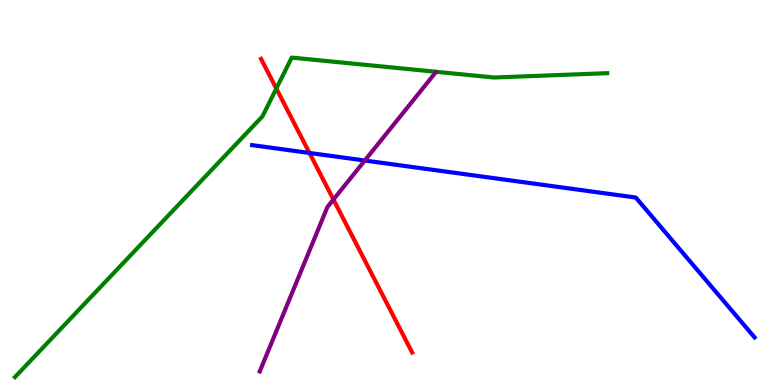[{'lines': ['blue', 'red'], 'intersections': [{'x': 3.99, 'y': 6.03}]}, {'lines': ['green', 'red'], 'intersections': [{'x': 3.57, 'y': 7.7}]}, {'lines': ['purple', 'red'], 'intersections': [{'x': 4.3, 'y': 4.82}]}, {'lines': ['blue', 'green'], 'intersections': []}, {'lines': ['blue', 'purple'], 'intersections': [{'x': 4.71, 'y': 5.83}]}, {'lines': ['green', 'purple'], 'intersections': []}]